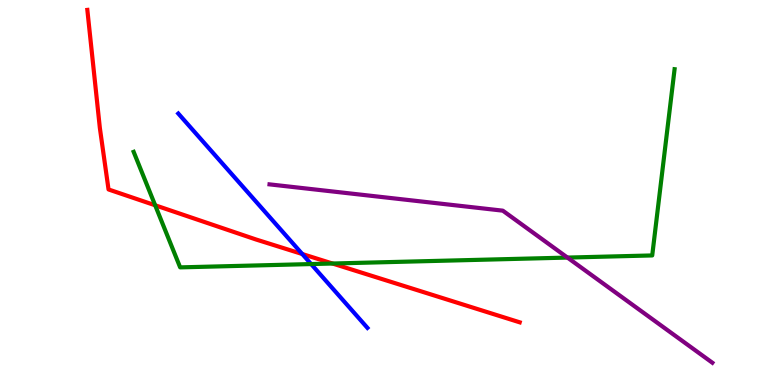[{'lines': ['blue', 'red'], 'intersections': [{'x': 3.9, 'y': 3.4}]}, {'lines': ['green', 'red'], 'intersections': [{'x': 2.0, 'y': 4.67}, {'x': 4.29, 'y': 3.16}]}, {'lines': ['purple', 'red'], 'intersections': []}, {'lines': ['blue', 'green'], 'intersections': [{'x': 4.01, 'y': 3.14}]}, {'lines': ['blue', 'purple'], 'intersections': []}, {'lines': ['green', 'purple'], 'intersections': [{'x': 7.32, 'y': 3.31}]}]